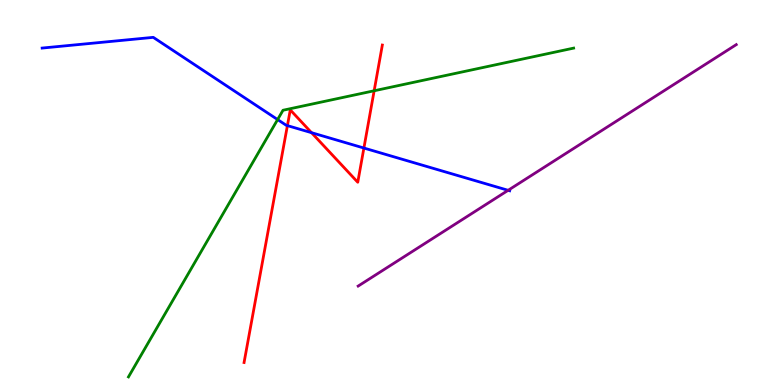[{'lines': ['blue', 'red'], 'intersections': [{'x': 3.71, 'y': 6.74}, {'x': 4.02, 'y': 6.55}, {'x': 4.7, 'y': 6.15}]}, {'lines': ['green', 'red'], 'intersections': [{'x': 4.83, 'y': 7.64}]}, {'lines': ['purple', 'red'], 'intersections': []}, {'lines': ['blue', 'green'], 'intersections': [{'x': 3.58, 'y': 6.89}]}, {'lines': ['blue', 'purple'], 'intersections': [{'x': 6.56, 'y': 5.06}]}, {'lines': ['green', 'purple'], 'intersections': []}]